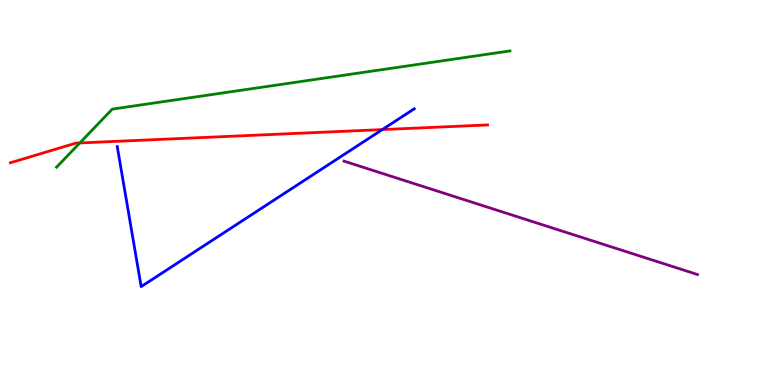[{'lines': ['blue', 'red'], 'intersections': [{'x': 4.93, 'y': 6.63}]}, {'lines': ['green', 'red'], 'intersections': [{'x': 1.03, 'y': 6.29}]}, {'lines': ['purple', 'red'], 'intersections': []}, {'lines': ['blue', 'green'], 'intersections': []}, {'lines': ['blue', 'purple'], 'intersections': []}, {'lines': ['green', 'purple'], 'intersections': []}]